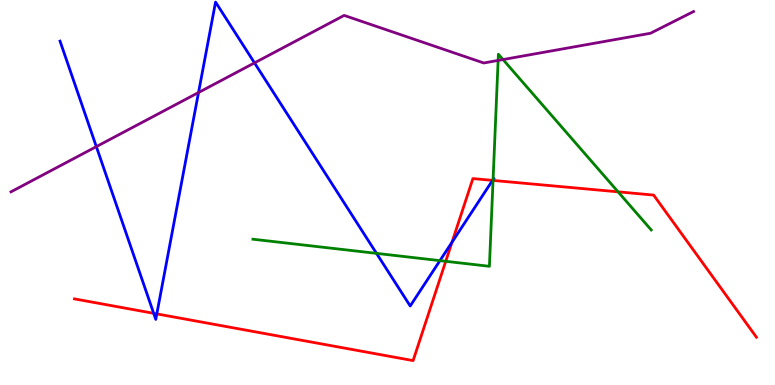[{'lines': ['blue', 'red'], 'intersections': [{'x': 1.98, 'y': 1.86}, {'x': 2.02, 'y': 1.85}, {'x': 5.83, 'y': 3.71}, {'x': 6.36, 'y': 5.31}]}, {'lines': ['green', 'red'], 'intersections': [{'x': 5.75, 'y': 3.21}, {'x': 6.36, 'y': 5.31}, {'x': 7.98, 'y': 5.02}]}, {'lines': ['purple', 'red'], 'intersections': []}, {'lines': ['blue', 'green'], 'intersections': [{'x': 4.86, 'y': 3.42}, {'x': 5.68, 'y': 3.23}, {'x': 6.36, 'y': 5.34}]}, {'lines': ['blue', 'purple'], 'intersections': [{'x': 1.24, 'y': 6.19}, {'x': 2.56, 'y': 7.6}, {'x': 3.28, 'y': 8.37}]}, {'lines': ['green', 'purple'], 'intersections': [{'x': 6.43, 'y': 8.43}, {'x': 6.49, 'y': 8.45}]}]